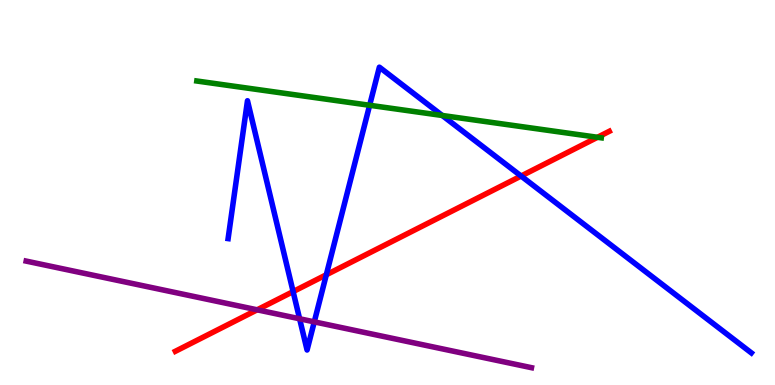[{'lines': ['blue', 'red'], 'intersections': [{'x': 3.78, 'y': 2.43}, {'x': 4.21, 'y': 2.86}, {'x': 6.72, 'y': 5.43}]}, {'lines': ['green', 'red'], 'intersections': [{'x': 7.71, 'y': 6.43}]}, {'lines': ['purple', 'red'], 'intersections': [{'x': 3.32, 'y': 1.95}]}, {'lines': ['blue', 'green'], 'intersections': [{'x': 4.77, 'y': 7.27}, {'x': 5.71, 'y': 7.0}]}, {'lines': ['blue', 'purple'], 'intersections': [{'x': 3.87, 'y': 1.72}, {'x': 4.06, 'y': 1.64}]}, {'lines': ['green', 'purple'], 'intersections': []}]